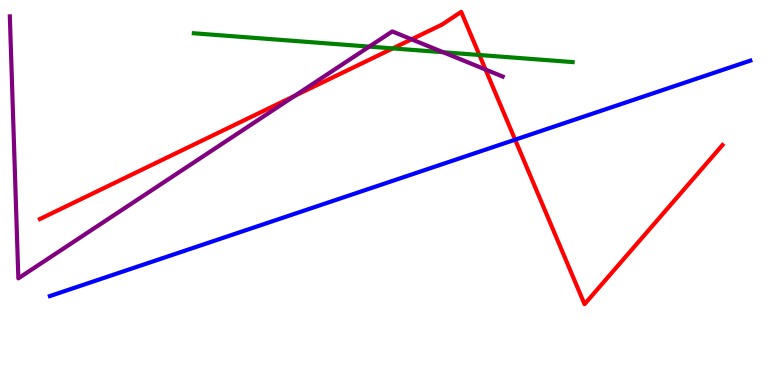[{'lines': ['blue', 'red'], 'intersections': [{'x': 6.65, 'y': 6.37}]}, {'lines': ['green', 'red'], 'intersections': [{'x': 5.07, 'y': 8.74}, {'x': 6.19, 'y': 8.57}]}, {'lines': ['purple', 'red'], 'intersections': [{'x': 3.8, 'y': 7.51}, {'x': 5.31, 'y': 8.98}, {'x': 6.26, 'y': 8.19}]}, {'lines': ['blue', 'green'], 'intersections': []}, {'lines': ['blue', 'purple'], 'intersections': []}, {'lines': ['green', 'purple'], 'intersections': [{'x': 4.76, 'y': 8.79}, {'x': 5.72, 'y': 8.64}]}]